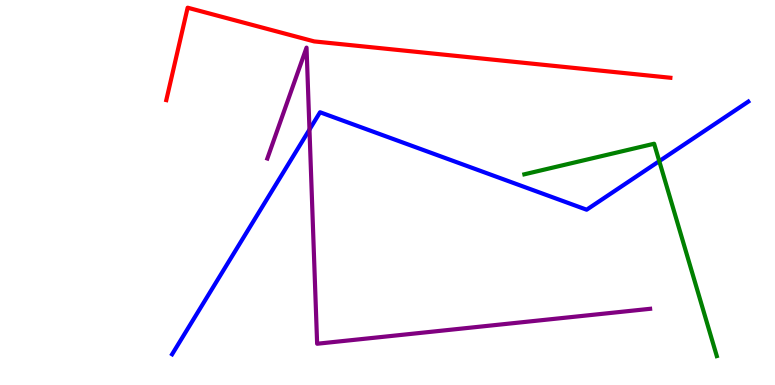[{'lines': ['blue', 'red'], 'intersections': []}, {'lines': ['green', 'red'], 'intersections': []}, {'lines': ['purple', 'red'], 'intersections': []}, {'lines': ['blue', 'green'], 'intersections': [{'x': 8.51, 'y': 5.81}]}, {'lines': ['blue', 'purple'], 'intersections': [{'x': 3.99, 'y': 6.63}]}, {'lines': ['green', 'purple'], 'intersections': []}]